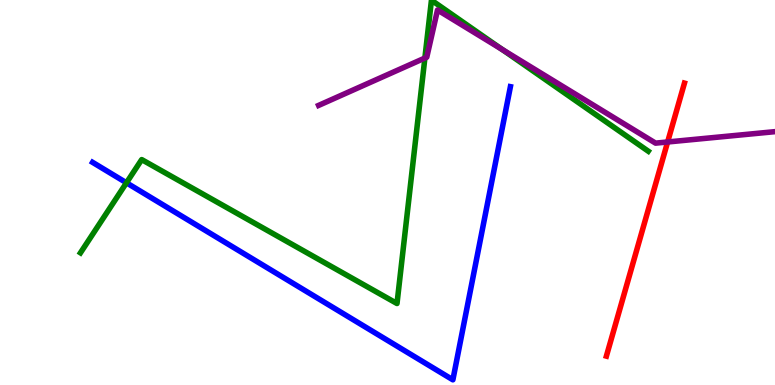[{'lines': ['blue', 'red'], 'intersections': []}, {'lines': ['green', 'red'], 'intersections': []}, {'lines': ['purple', 'red'], 'intersections': [{'x': 8.61, 'y': 6.31}]}, {'lines': ['blue', 'green'], 'intersections': [{'x': 1.63, 'y': 5.25}]}, {'lines': ['blue', 'purple'], 'intersections': []}, {'lines': ['green', 'purple'], 'intersections': [{'x': 5.48, 'y': 8.49}, {'x': 6.48, 'y': 8.71}]}]